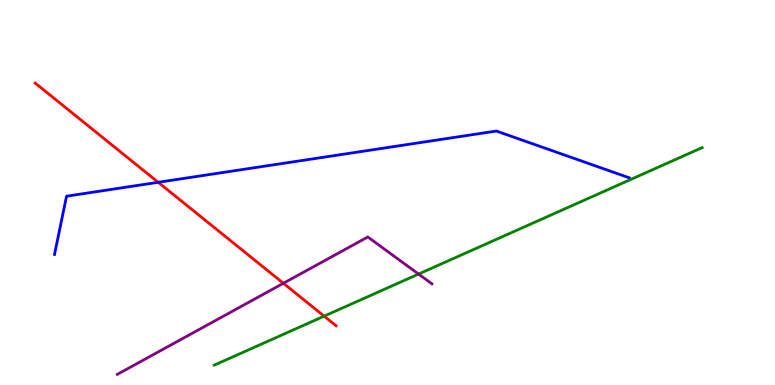[{'lines': ['blue', 'red'], 'intersections': [{'x': 2.04, 'y': 5.26}]}, {'lines': ['green', 'red'], 'intersections': [{'x': 4.18, 'y': 1.79}]}, {'lines': ['purple', 'red'], 'intersections': [{'x': 3.66, 'y': 2.64}]}, {'lines': ['blue', 'green'], 'intersections': []}, {'lines': ['blue', 'purple'], 'intersections': []}, {'lines': ['green', 'purple'], 'intersections': [{'x': 5.4, 'y': 2.88}]}]